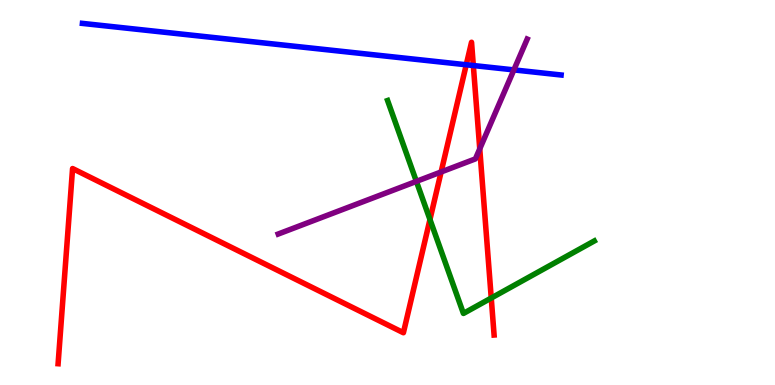[{'lines': ['blue', 'red'], 'intersections': [{'x': 6.02, 'y': 8.32}, {'x': 6.11, 'y': 8.3}]}, {'lines': ['green', 'red'], 'intersections': [{'x': 5.55, 'y': 4.3}, {'x': 6.34, 'y': 2.26}]}, {'lines': ['purple', 'red'], 'intersections': [{'x': 5.69, 'y': 5.53}, {'x': 6.19, 'y': 6.13}]}, {'lines': ['blue', 'green'], 'intersections': []}, {'lines': ['blue', 'purple'], 'intersections': [{'x': 6.63, 'y': 8.18}]}, {'lines': ['green', 'purple'], 'intersections': [{'x': 5.37, 'y': 5.29}]}]